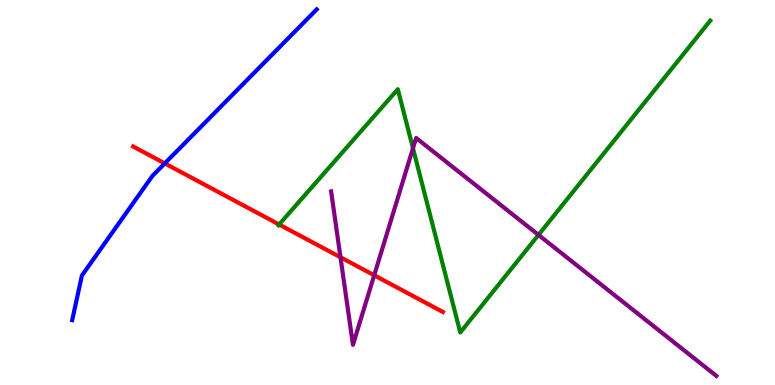[{'lines': ['blue', 'red'], 'intersections': [{'x': 2.13, 'y': 5.76}]}, {'lines': ['green', 'red'], 'intersections': [{'x': 3.6, 'y': 4.17}]}, {'lines': ['purple', 'red'], 'intersections': [{'x': 4.39, 'y': 3.32}, {'x': 4.83, 'y': 2.85}]}, {'lines': ['blue', 'green'], 'intersections': []}, {'lines': ['blue', 'purple'], 'intersections': []}, {'lines': ['green', 'purple'], 'intersections': [{'x': 5.33, 'y': 6.15}, {'x': 6.95, 'y': 3.9}]}]